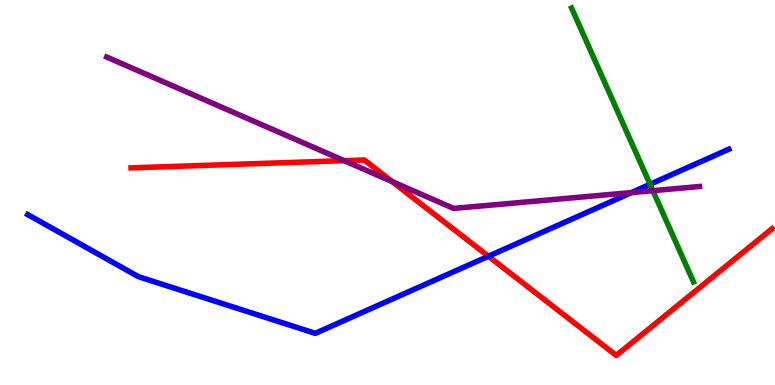[{'lines': ['blue', 'red'], 'intersections': [{'x': 6.3, 'y': 3.34}]}, {'lines': ['green', 'red'], 'intersections': []}, {'lines': ['purple', 'red'], 'intersections': [{'x': 4.44, 'y': 5.83}, {'x': 5.06, 'y': 5.28}]}, {'lines': ['blue', 'green'], 'intersections': [{'x': 8.39, 'y': 5.21}]}, {'lines': ['blue', 'purple'], 'intersections': [{'x': 8.15, 'y': 5.0}]}, {'lines': ['green', 'purple'], 'intersections': [{'x': 8.42, 'y': 5.05}]}]